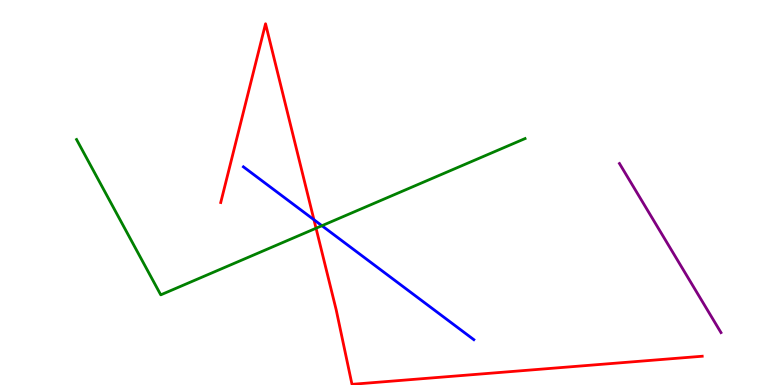[{'lines': ['blue', 'red'], 'intersections': [{'x': 4.05, 'y': 4.29}]}, {'lines': ['green', 'red'], 'intersections': [{'x': 4.08, 'y': 4.07}]}, {'lines': ['purple', 'red'], 'intersections': []}, {'lines': ['blue', 'green'], 'intersections': [{'x': 4.15, 'y': 4.14}]}, {'lines': ['blue', 'purple'], 'intersections': []}, {'lines': ['green', 'purple'], 'intersections': []}]